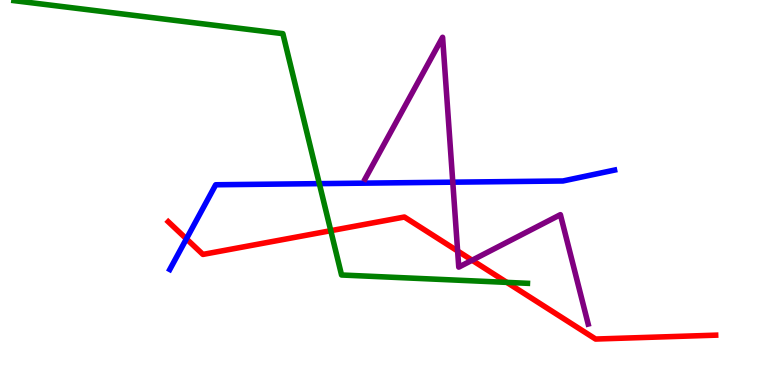[{'lines': ['blue', 'red'], 'intersections': [{'x': 2.41, 'y': 3.8}]}, {'lines': ['green', 'red'], 'intersections': [{'x': 4.27, 'y': 4.01}, {'x': 6.54, 'y': 2.67}]}, {'lines': ['purple', 'red'], 'intersections': [{'x': 5.9, 'y': 3.48}, {'x': 6.09, 'y': 3.24}]}, {'lines': ['blue', 'green'], 'intersections': [{'x': 4.12, 'y': 5.23}]}, {'lines': ['blue', 'purple'], 'intersections': [{'x': 5.84, 'y': 5.27}]}, {'lines': ['green', 'purple'], 'intersections': []}]